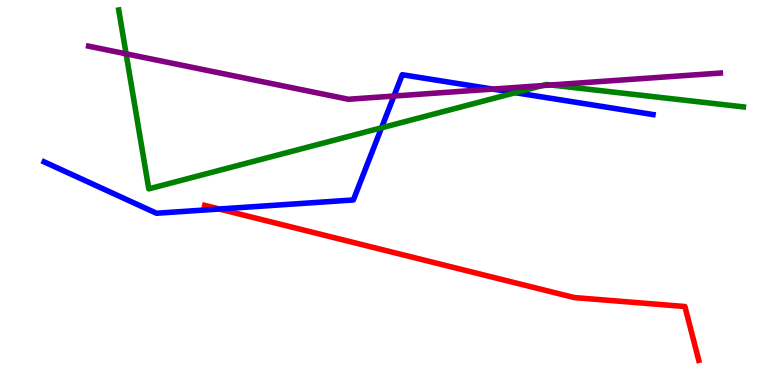[{'lines': ['blue', 'red'], 'intersections': [{'x': 2.83, 'y': 4.57}]}, {'lines': ['green', 'red'], 'intersections': []}, {'lines': ['purple', 'red'], 'intersections': []}, {'lines': ['blue', 'green'], 'intersections': [{'x': 4.92, 'y': 6.68}, {'x': 6.65, 'y': 7.59}]}, {'lines': ['blue', 'purple'], 'intersections': [{'x': 5.08, 'y': 7.51}, {'x': 6.36, 'y': 7.69}]}, {'lines': ['green', 'purple'], 'intersections': [{'x': 1.63, 'y': 8.6}, {'x': 7.0, 'y': 7.78}, {'x': 7.11, 'y': 7.79}]}]